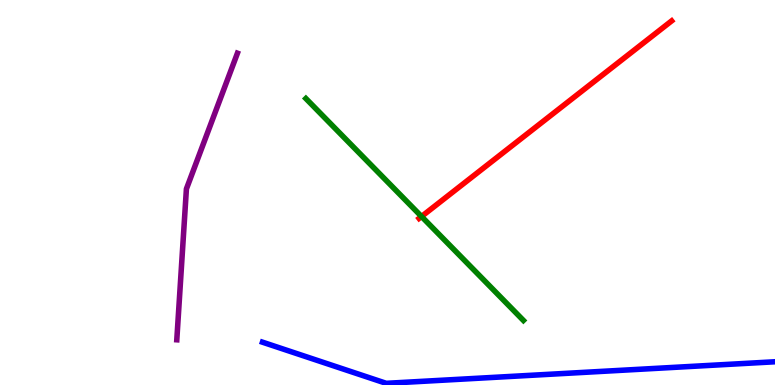[{'lines': ['blue', 'red'], 'intersections': []}, {'lines': ['green', 'red'], 'intersections': [{'x': 5.44, 'y': 4.38}]}, {'lines': ['purple', 'red'], 'intersections': []}, {'lines': ['blue', 'green'], 'intersections': []}, {'lines': ['blue', 'purple'], 'intersections': []}, {'lines': ['green', 'purple'], 'intersections': []}]